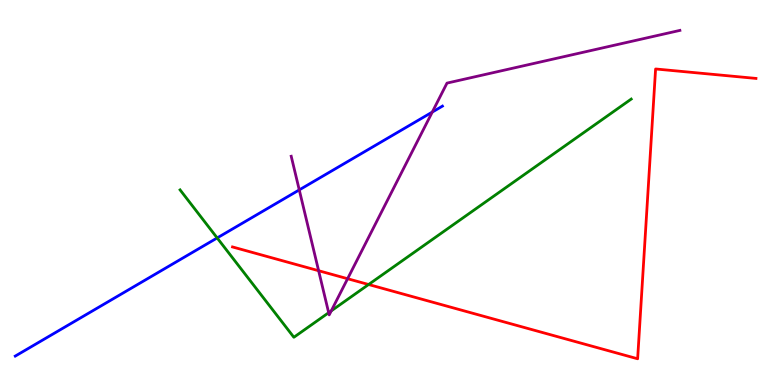[{'lines': ['blue', 'red'], 'intersections': []}, {'lines': ['green', 'red'], 'intersections': [{'x': 4.76, 'y': 2.61}]}, {'lines': ['purple', 'red'], 'intersections': [{'x': 4.11, 'y': 2.97}, {'x': 4.49, 'y': 2.76}]}, {'lines': ['blue', 'green'], 'intersections': [{'x': 2.8, 'y': 3.82}]}, {'lines': ['blue', 'purple'], 'intersections': [{'x': 3.86, 'y': 5.07}, {'x': 5.58, 'y': 7.09}]}, {'lines': ['green', 'purple'], 'intersections': [{'x': 4.24, 'y': 1.88}, {'x': 4.27, 'y': 1.93}]}]